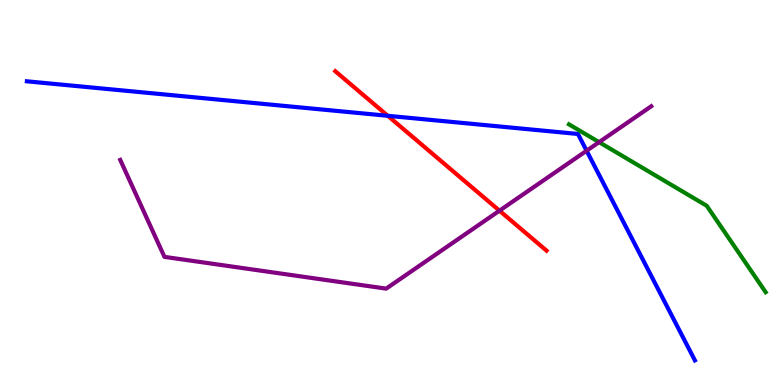[{'lines': ['blue', 'red'], 'intersections': [{'x': 5.0, 'y': 6.99}]}, {'lines': ['green', 'red'], 'intersections': []}, {'lines': ['purple', 'red'], 'intersections': [{'x': 6.44, 'y': 4.53}]}, {'lines': ['blue', 'green'], 'intersections': []}, {'lines': ['blue', 'purple'], 'intersections': [{'x': 7.57, 'y': 6.08}]}, {'lines': ['green', 'purple'], 'intersections': [{'x': 7.73, 'y': 6.31}]}]